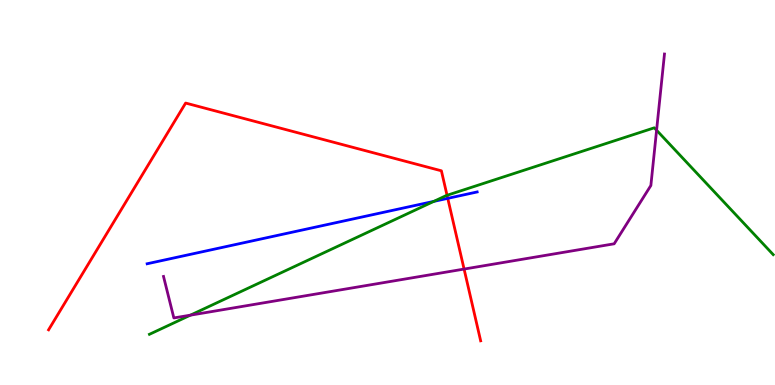[{'lines': ['blue', 'red'], 'intersections': [{'x': 5.78, 'y': 4.85}]}, {'lines': ['green', 'red'], 'intersections': [{'x': 5.77, 'y': 4.93}]}, {'lines': ['purple', 'red'], 'intersections': [{'x': 5.99, 'y': 3.01}]}, {'lines': ['blue', 'green'], 'intersections': [{'x': 5.6, 'y': 4.77}]}, {'lines': ['blue', 'purple'], 'intersections': []}, {'lines': ['green', 'purple'], 'intersections': [{'x': 2.46, 'y': 1.81}, {'x': 8.47, 'y': 6.62}]}]